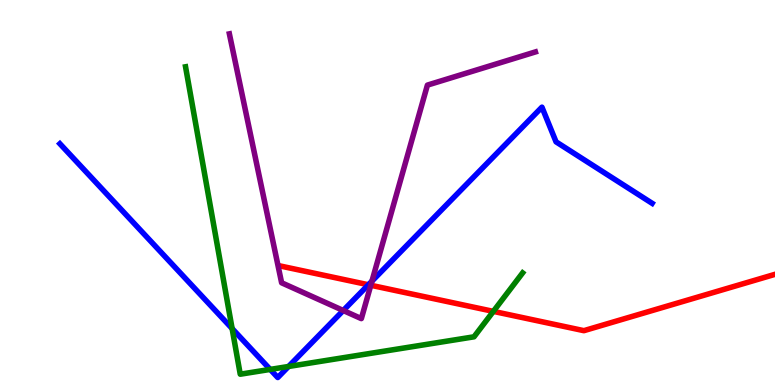[{'lines': ['blue', 'red'], 'intersections': [{'x': 4.75, 'y': 2.6}]}, {'lines': ['green', 'red'], 'intersections': [{'x': 6.37, 'y': 1.91}]}, {'lines': ['purple', 'red'], 'intersections': [{'x': 4.78, 'y': 2.59}]}, {'lines': ['blue', 'green'], 'intersections': [{'x': 3.0, 'y': 1.47}, {'x': 3.49, 'y': 0.405}, {'x': 3.72, 'y': 0.481}]}, {'lines': ['blue', 'purple'], 'intersections': [{'x': 4.43, 'y': 1.94}, {'x': 4.8, 'y': 2.7}]}, {'lines': ['green', 'purple'], 'intersections': []}]